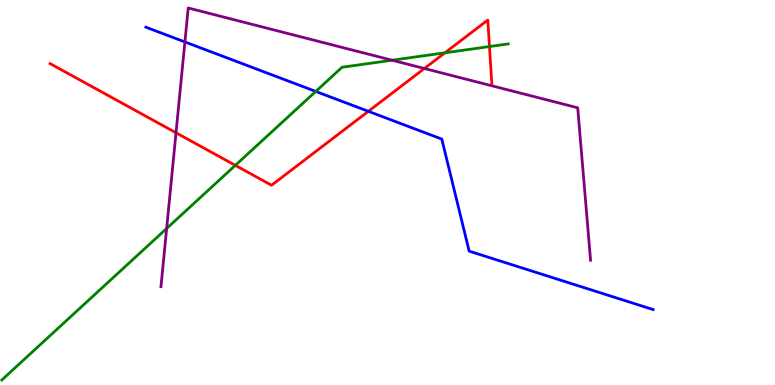[{'lines': ['blue', 'red'], 'intersections': [{'x': 4.75, 'y': 7.11}]}, {'lines': ['green', 'red'], 'intersections': [{'x': 3.04, 'y': 5.71}, {'x': 5.74, 'y': 8.63}, {'x': 6.32, 'y': 8.79}]}, {'lines': ['purple', 'red'], 'intersections': [{'x': 2.27, 'y': 6.55}, {'x': 5.48, 'y': 8.22}]}, {'lines': ['blue', 'green'], 'intersections': [{'x': 4.07, 'y': 7.63}]}, {'lines': ['blue', 'purple'], 'intersections': [{'x': 2.39, 'y': 8.91}]}, {'lines': ['green', 'purple'], 'intersections': [{'x': 2.15, 'y': 4.07}, {'x': 5.06, 'y': 8.44}]}]